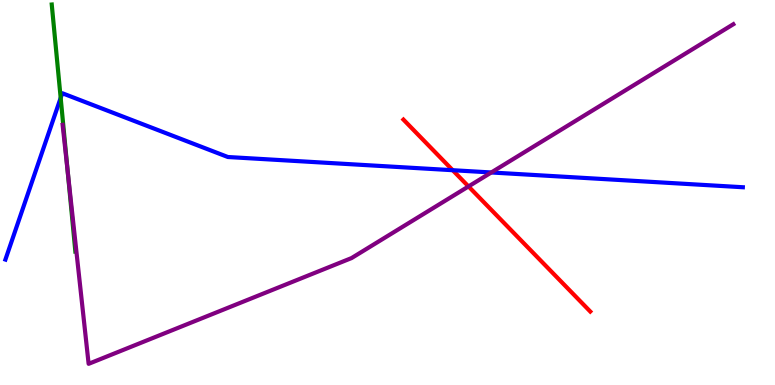[{'lines': ['blue', 'red'], 'intersections': [{'x': 5.84, 'y': 5.58}]}, {'lines': ['green', 'red'], 'intersections': []}, {'lines': ['purple', 'red'], 'intersections': [{'x': 6.05, 'y': 5.16}]}, {'lines': ['blue', 'green'], 'intersections': [{'x': 0.783, 'y': 7.46}]}, {'lines': ['blue', 'purple'], 'intersections': [{'x': 6.34, 'y': 5.52}]}, {'lines': ['green', 'purple'], 'intersections': [{'x': 0.874, 'y': 5.53}]}]